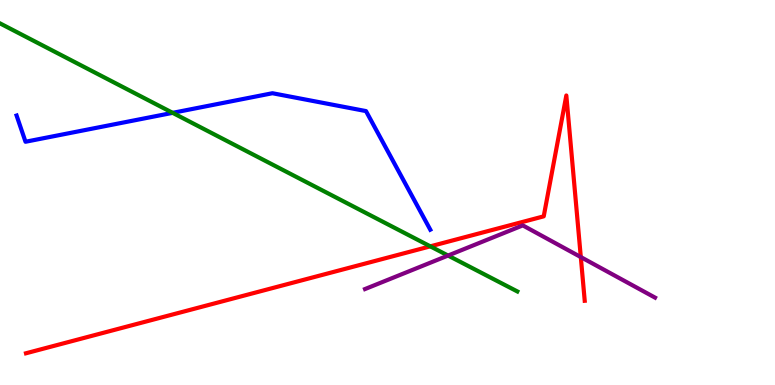[{'lines': ['blue', 'red'], 'intersections': []}, {'lines': ['green', 'red'], 'intersections': [{'x': 5.55, 'y': 3.6}]}, {'lines': ['purple', 'red'], 'intersections': [{'x': 7.49, 'y': 3.32}]}, {'lines': ['blue', 'green'], 'intersections': [{'x': 2.23, 'y': 7.07}]}, {'lines': ['blue', 'purple'], 'intersections': []}, {'lines': ['green', 'purple'], 'intersections': [{'x': 5.78, 'y': 3.36}]}]